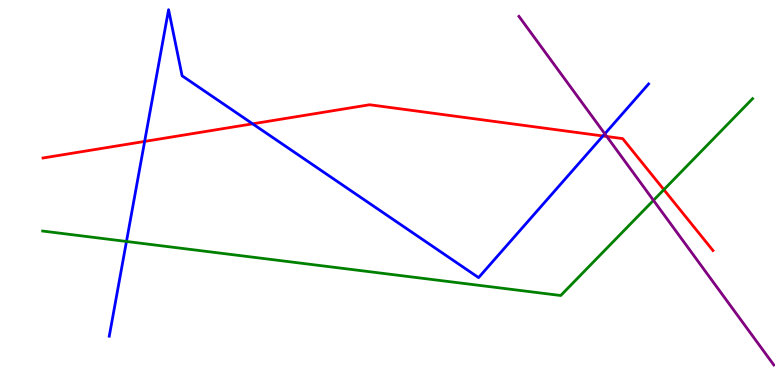[{'lines': ['blue', 'red'], 'intersections': [{'x': 1.87, 'y': 6.33}, {'x': 3.26, 'y': 6.78}, {'x': 7.78, 'y': 6.47}]}, {'lines': ['green', 'red'], 'intersections': [{'x': 8.57, 'y': 5.07}]}, {'lines': ['purple', 'red'], 'intersections': [{'x': 7.83, 'y': 6.45}]}, {'lines': ['blue', 'green'], 'intersections': [{'x': 1.63, 'y': 3.73}]}, {'lines': ['blue', 'purple'], 'intersections': [{'x': 7.8, 'y': 6.52}]}, {'lines': ['green', 'purple'], 'intersections': [{'x': 8.43, 'y': 4.8}]}]